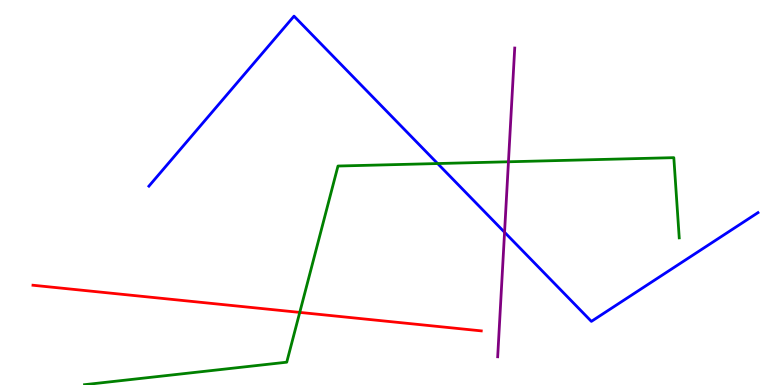[{'lines': ['blue', 'red'], 'intersections': []}, {'lines': ['green', 'red'], 'intersections': [{'x': 3.87, 'y': 1.89}]}, {'lines': ['purple', 'red'], 'intersections': []}, {'lines': ['blue', 'green'], 'intersections': [{'x': 5.65, 'y': 5.75}]}, {'lines': ['blue', 'purple'], 'intersections': [{'x': 6.51, 'y': 3.97}]}, {'lines': ['green', 'purple'], 'intersections': [{'x': 6.56, 'y': 5.8}]}]